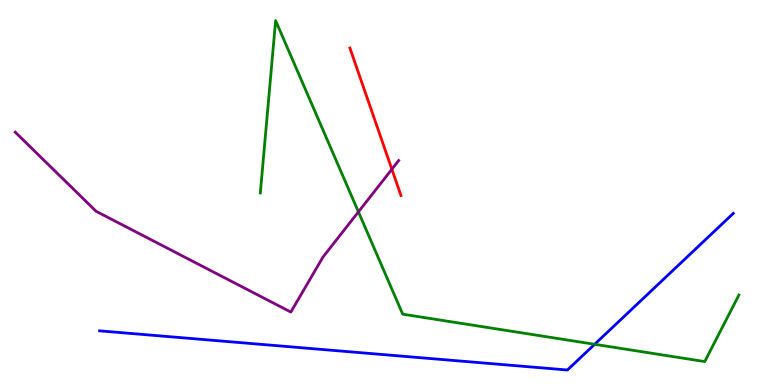[{'lines': ['blue', 'red'], 'intersections': []}, {'lines': ['green', 'red'], 'intersections': []}, {'lines': ['purple', 'red'], 'intersections': [{'x': 5.06, 'y': 5.6}]}, {'lines': ['blue', 'green'], 'intersections': [{'x': 7.67, 'y': 1.06}]}, {'lines': ['blue', 'purple'], 'intersections': []}, {'lines': ['green', 'purple'], 'intersections': [{'x': 4.62, 'y': 4.5}]}]